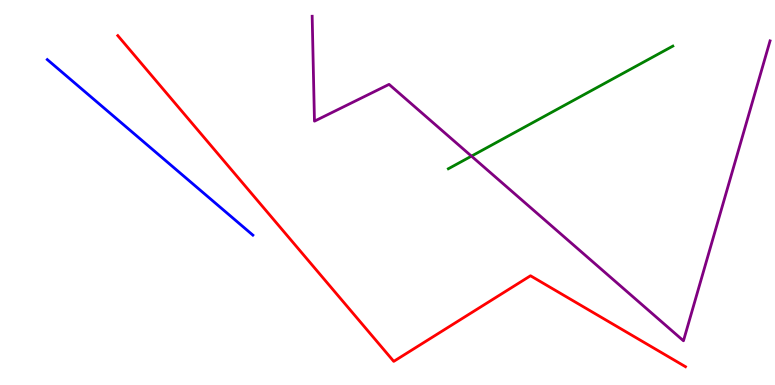[{'lines': ['blue', 'red'], 'intersections': []}, {'lines': ['green', 'red'], 'intersections': []}, {'lines': ['purple', 'red'], 'intersections': []}, {'lines': ['blue', 'green'], 'intersections': []}, {'lines': ['blue', 'purple'], 'intersections': []}, {'lines': ['green', 'purple'], 'intersections': [{'x': 6.08, 'y': 5.94}]}]